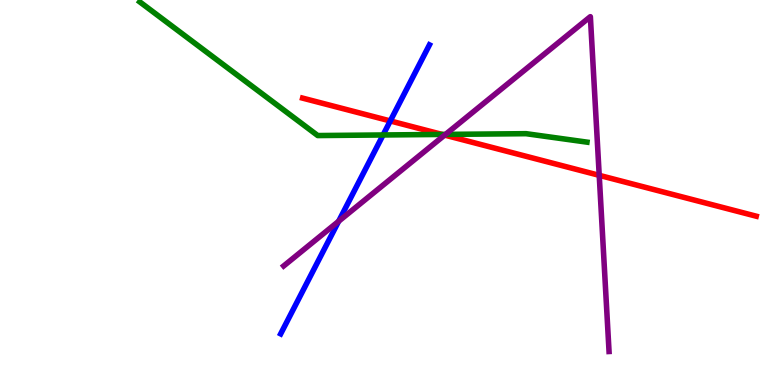[{'lines': ['blue', 'red'], 'intersections': [{'x': 5.04, 'y': 6.86}]}, {'lines': ['green', 'red'], 'intersections': [{'x': 5.7, 'y': 6.51}]}, {'lines': ['purple', 'red'], 'intersections': [{'x': 5.74, 'y': 6.49}, {'x': 7.73, 'y': 5.45}]}, {'lines': ['blue', 'green'], 'intersections': [{'x': 4.94, 'y': 6.49}]}, {'lines': ['blue', 'purple'], 'intersections': [{'x': 4.37, 'y': 4.25}]}, {'lines': ['green', 'purple'], 'intersections': [{'x': 5.75, 'y': 6.51}]}]